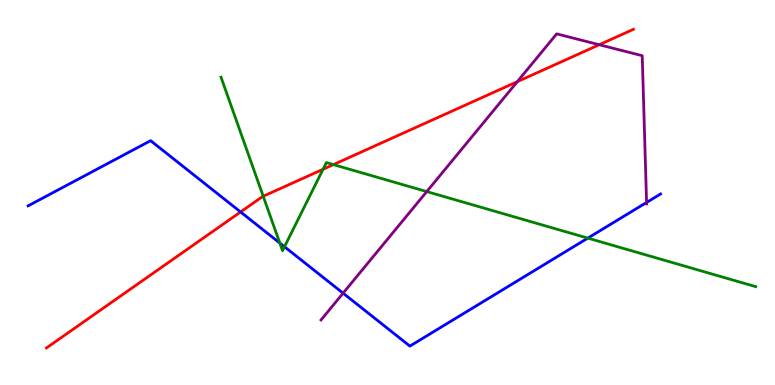[{'lines': ['blue', 'red'], 'intersections': [{'x': 3.1, 'y': 4.49}]}, {'lines': ['green', 'red'], 'intersections': [{'x': 3.4, 'y': 4.9}, {'x': 4.17, 'y': 5.6}, {'x': 4.3, 'y': 5.72}]}, {'lines': ['purple', 'red'], 'intersections': [{'x': 6.67, 'y': 7.88}, {'x': 7.73, 'y': 8.84}]}, {'lines': ['blue', 'green'], 'intersections': [{'x': 3.61, 'y': 3.69}, {'x': 3.67, 'y': 3.59}, {'x': 7.58, 'y': 3.81}]}, {'lines': ['blue', 'purple'], 'intersections': [{'x': 4.43, 'y': 2.39}, {'x': 8.34, 'y': 4.74}]}, {'lines': ['green', 'purple'], 'intersections': [{'x': 5.51, 'y': 5.02}]}]